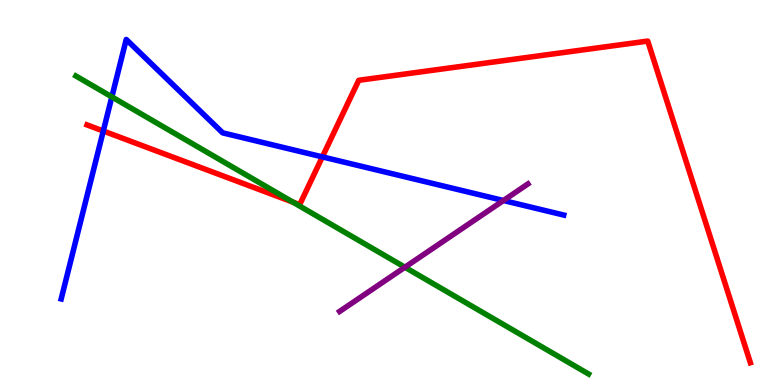[{'lines': ['blue', 'red'], 'intersections': [{'x': 1.33, 'y': 6.6}, {'x': 4.16, 'y': 5.93}]}, {'lines': ['green', 'red'], 'intersections': [{'x': 3.78, 'y': 4.75}]}, {'lines': ['purple', 'red'], 'intersections': []}, {'lines': ['blue', 'green'], 'intersections': [{'x': 1.44, 'y': 7.48}]}, {'lines': ['blue', 'purple'], 'intersections': [{'x': 6.5, 'y': 4.79}]}, {'lines': ['green', 'purple'], 'intersections': [{'x': 5.22, 'y': 3.06}]}]